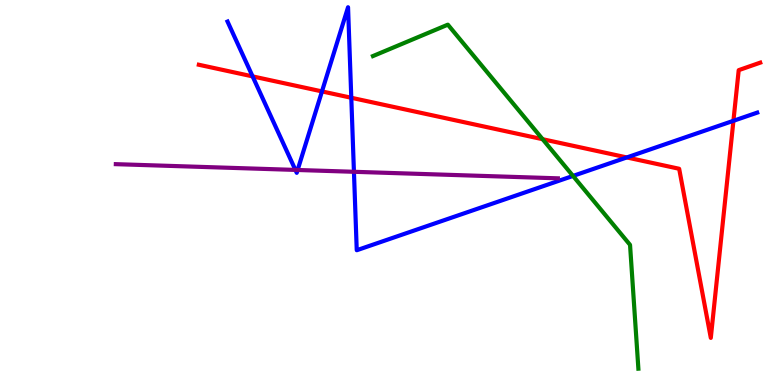[{'lines': ['blue', 'red'], 'intersections': [{'x': 3.26, 'y': 8.02}, {'x': 4.15, 'y': 7.63}, {'x': 4.53, 'y': 7.46}, {'x': 8.09, 'y': 5.91}, {'x': 9.46, 'y': 6.86}]}, {'lines': ['green', 'red'], 'intersections': [{'x': 7.0, 'y': 6.38}]}, {'lines': ['purple', 'red'], 'intersections': []}, {'lines': ['blue', 'green'], 'intersections': [{'x': 7.39, 'y': 5.43}]}, {'lines': ['blue', 'purple'], 'intersections': [{'x': 3.81, 'y': 5.59}, {'x': 3.84, 'y': 5.58}, {'x': 4.57, 'y': 5.54}]}, {'lines': ['green', 'purple'], 'intersections': []}]